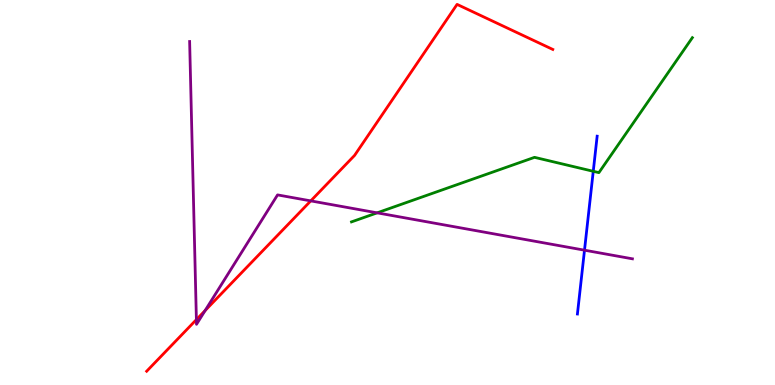[{'lines': ['blue', 'red'], 'intersections': []}, {'lines': ['green', 'red'], 'intersections': []}, {'lines': ['purple', 'red'], 'intersections': [{'x': 2.53, 'y': 1.7}, {'x': 2.65, 'y': 1.93}, {'x': 4.01, 'y': 4.78}]}, {'lines': ['blue', 'green'], 'intersections': [{'x': 7.65, 'y': 5.55}]}, {'lines': ['blue', 'purple'], 'intersections': [{'x': 7.54, 'y': 3.5}]}, {'lines': ['green', 'purple'], 'intersections': [{'x': 4.87, 'y': 4.47}]}]